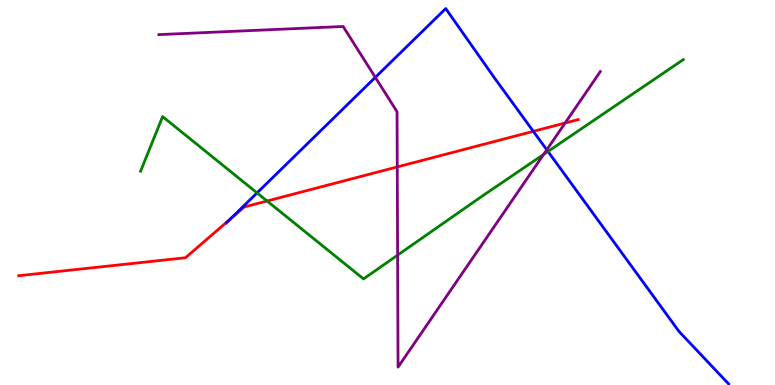[{'lines': ['blue', 'red'], 'intersections': [{'x': 2.97, 'y': 4.31}, {'x': 6.88, 'y': 6.59}]}, {'lines': ['green', 'red'], 'intersections': [{'x': 3.45, 'y': 4.78}]}, {'lines': ['purple', 'red'], 'intersections': [{'x': 5.13, 'y': 5.66}, {'x': 7.29, 'y': 6.81}]}, {'lines': ['blue', 'green'], 'intersections': [{'x': 3.32, 'y': 4.99}, {'x': 7.07, 'y': 6.07}]}, {'lines': ['blue', 'purple'], 'intersections': [{'x': 4.84, 'y': 7.99}, {'x': 7.06, 'y': 6.11}]}, {'lines': ['green', 'purple'], 'intersections': [{'x': 5.13, 'y': 3.37}, {'x': 7.01, 'y': 5.99}]}]